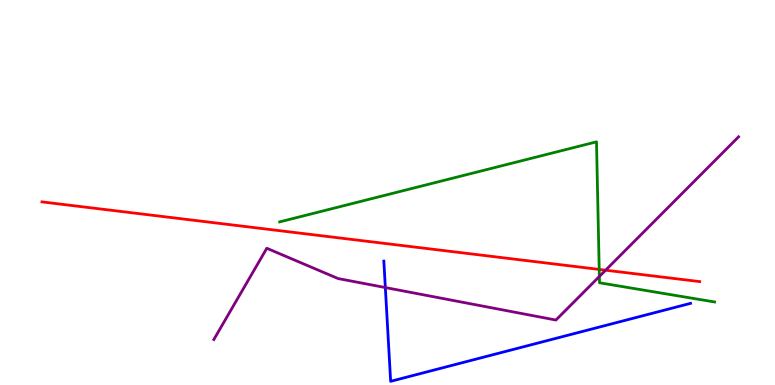[{'lines': ['blue', 'red'], 'intersections': []}, {'lines': ['green', 'red'], 'intersections': [{'x': 7.73, 'y': 3.0}]}, {'lines': ['purple', 'red'], 'intersections': [{'x': 7.81, 'y': 2.98}]}, {'lines': ['blue', 'green'], 'intersections': []}, {'lines': ['blue', 'purple'], 'intersections': [{'x': 4.97, 'y': 2.53}]}, {'lines': ['green', 'purple'], 'intersections': [{'x': 7.73, 'y': 2.82}]}]